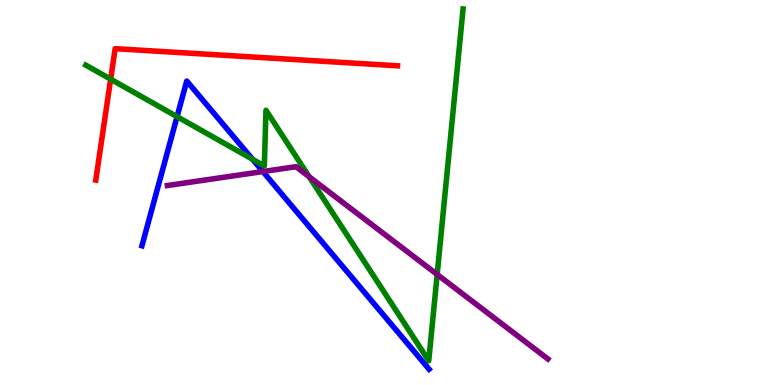[{'lines': ['blue', 'red'], 'intersections': []}, {'lines': ['green', 'red'], 'intersections': [{'x': 1.43, 'y': 7.94}]}, {'lines': ['purple', 'red'], 'intersections': []}, {'lines': ['blue', 'green'], 'intersections': [{'x': 2.28, 'y': 6.97}, {'x': 3.26, 'y': 5.86}]}, {'lines': ['blue', 'purple'], 'intersections': [{'x': 3.39, 'y': 5.54}]}, {'lines': ['green', 'purple'], 'intersections': [{'x': 3.99, 'y': 5.41}, {'x': 5.64, 'y': 2.87}]}]